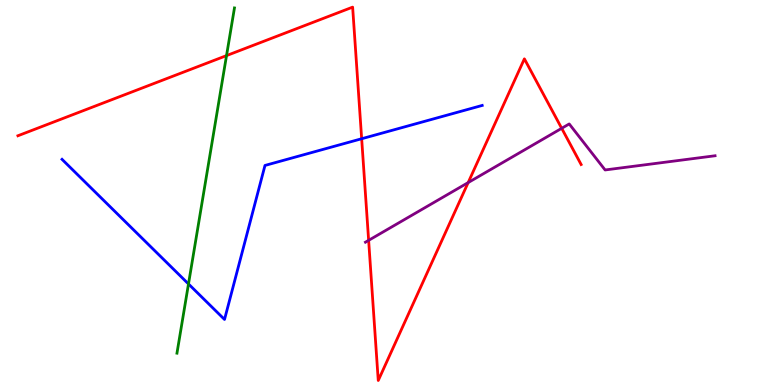[{'lines': ['blue', 'red'], 'intersections': [{'x': 4.67, 'y': 6.4}]}, {'lines': ['green', 'red'], 'intersections': [{'x': 2.92, 'y': 8.56}]}, {'lines': ['purple', 'red'], 'intersections': [{'x': 4.76, 'y': 3.76}, {'x': 6.04, 'y': 5.26}, {'x': 7.25, 'y': 6.67}]}, {'lines': ['blue', 'green'], 'intersections': [{'x': 2.43, 'y': 2.62}]}, {'lines': ['blue', 'purple'], 'intersections': []}, {'lines': ['green', 'purple'], 'intersections': []}]